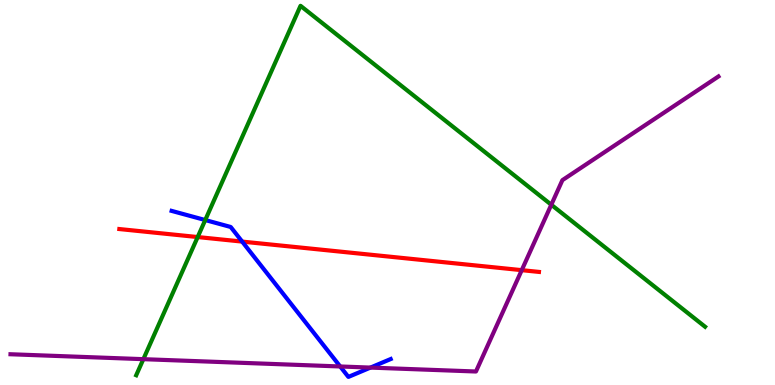[{'lines': ['blue', 'red'], 'intersections': [{'x': 3.12, 'y': 3.72}]}, {'lines': ['green', 'red'], 'intersections': [{'x': 2.55, 'y': 3.84}]}, {'lines': ['purple', 'red'], 'intersections': [{'x': 6.73, 'y': 2.98}]}, {'lines': ['blue', 'green'], 'intersections': [{'x': 2.65, 'y': 4.28}]}, {'lines': ['blue', 'purple'], 'intersections': [{'x': 4.39, 'y': 0.481}, {'x': 4.78, 'y': 0.452}]}, {'lines': ['green', 'purple'], 'intersections': [{'x': 1.85, 'y': 0.671}, {'x': 7.11, 'y': 4.68}]}]